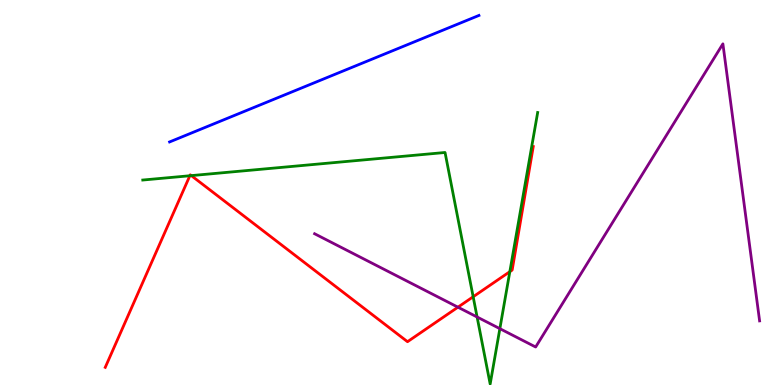[{'lines': ['blue', 'red'], 'intersections': []}, {'lines': ['green', 'red'], 'intersections': [{'x': 2.45, 'y': 5.44}, {'x': 2.47, 'y': 5.44}, {'x': 6.11, 'y': 2.29}, {'x': 6.58, 'y': 2.94}]}, {'lines': ['purple', 'red'], 'intersections': [{'x': 5.91, 'y': 2.02}]}, {'lines': ['blue', 'green'], 'intersections': []}, {'lines': ['blue', 'purple'], 'intersections': []}, {'lines': ['green', 'purple'], 'intersections': [{'x': 6.16, 'y': 1.77}, {'x': 6.45, 'y': 1.46}]}]